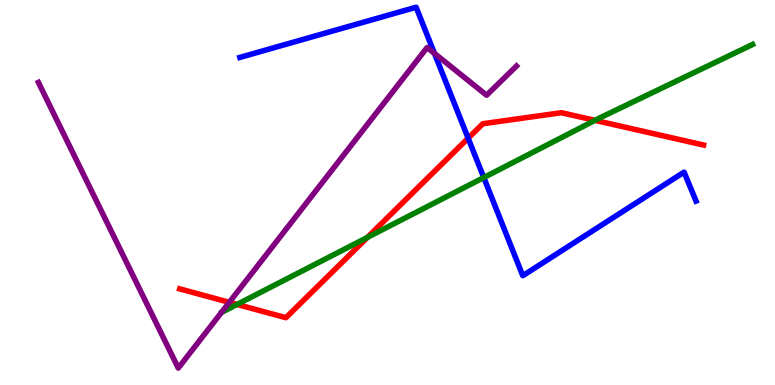[{'lines': ['blue', 'red'], 'intersections': [{'x': 6.04, 'y': 6.41}]}, {'lines': ['green', 'red'], 'intersections': [{'x': 3.06, 'y': 2.09}, {'x': 4.74, 'y': 3.83}, {'x': 7.68, 'y': 6.87}]}, {'lines': ['purple', 'red'], 'intersections': [{'x': 2.96, 'y': 2.15}]}, {'lines': ['blue', 'green'], 'intersections': [{'x': 6.24, 'y': 5.39}]}, {'lines': ['blue', 'purple'], 'intersections': [{'x': 5.61, 'y': 8.61}]}, {'lines': ['green', 'purple'], 'intersections': []}]